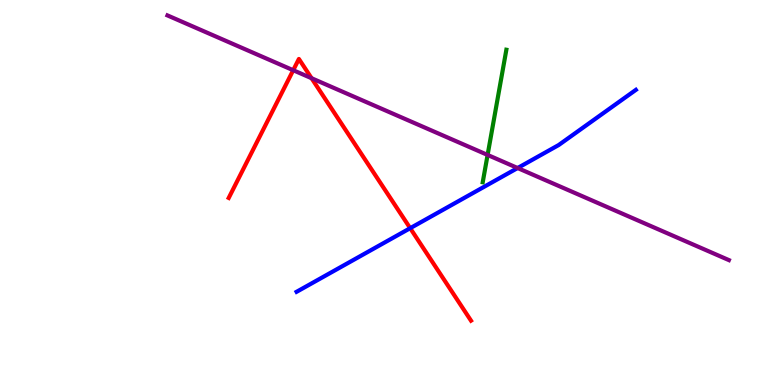[{'lines': ['blue', 'red'], 'intersections': [{'x': 5.29, 'y': 4.07}]}, {'lines': ['green', 'red'], 'intersections': []}, {'lines': ['purple', 'red'], 'intersections': [{'x': 3.78, 'y': 8.18}, {'x': 4.02, 'y': 7.97}]}, {'lines': ['blue', 'green'], 'intersections': []}, {'lines': ['blue', 'purple'], 'intersections': [{'x': 6.68, 'y': 5.64}]}, {'lines': ['green', 'purple'], 'intersections': [{'x': 6.29, 'y': 5.98}]}]